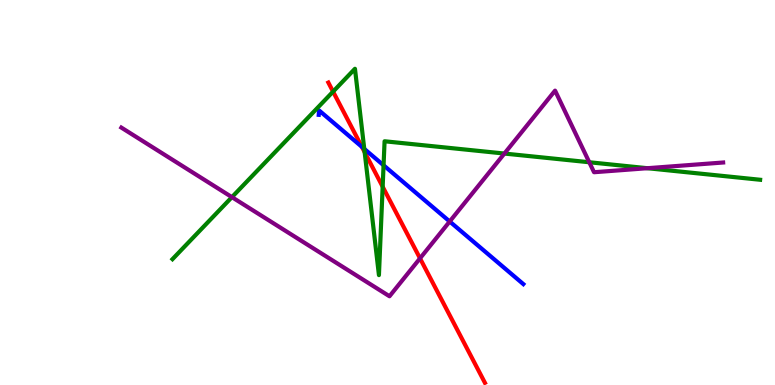[{'lines': ['blue', 'red'], 'intersections': [{'x': 4.67, 'y': 6.19}]}, {'lines': ['green', 'red'], 'intersections': [{'x': 4.3, 'y': 7.62}, {'x': 4.71, 'y': 6.05}, {'x': 4.94, 'y': 5.15}]}, {'lines': ['purple', 'red'], 'intersections': [{'x': 5.42, 'y': 3.29}]}, {'lines': ['blue', 'green'], 'intersections': [{'x': 4.7, 'y': 6.13}, {'x': 4.95, 'y': 5.71}]}, {'lines': ['blue', 'purple'], 'intersections': [{'x': 5.8, 'y': 4.25}]}, {'lines': ['green', 'purple'], 'intersections': [{'x': 2.99, 'y': 4.88}, {'x': 6.51, 'y': 6.01}, {'x': 7.6, 'y': 5.79}, {'x': 8.35, 'y': 5.63}]}]